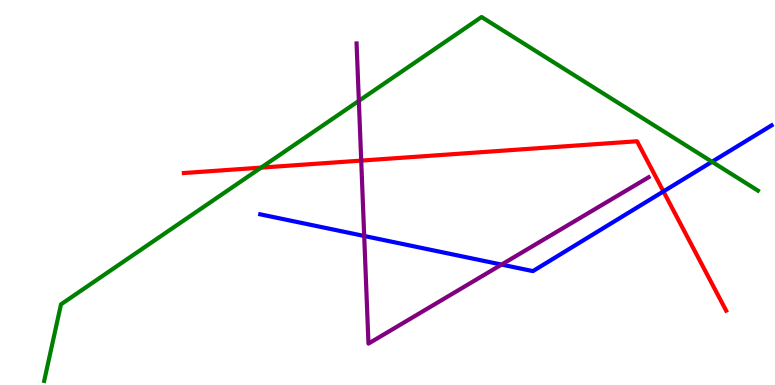[{'lines': ['blue', 'red'], 'intersections': [{'x': 8.56, 'y': 5.03}]}, {'lines': ['green', 'red'], 'intersections': [{'x': 3.37, 'y': 5.65}]}, {'lines': ['purple', 'red'], 'intersections': [{'x': 4.66, 'y': 5.83}]}, {'lines': ['blue', 'green'], 'intersections': [{'x': 9.19, 'y': 5.8}]}, {'lines': ['blue', 'purple'], 'intersections': [{'x': 4.7, 'y': 3.87}, {'x': 6.47, 'y': 3.13}]}, {'lines': ['green', 'purple'], 'intersections': [{'x': 4.63, 'y': 7.38}]}]